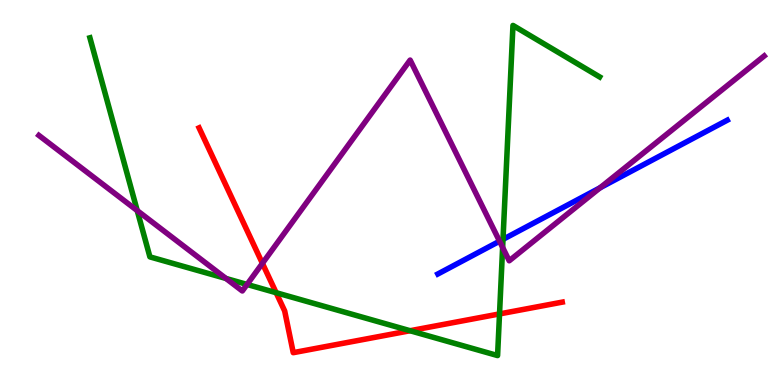[{'lines': ['blue', 'red'], 'intersections': []}, {'lines': ['green', 'red'], 'intersections': [{'x': 3.56, 'y': 2.4}, {'x': 5.29, 'y': 1.41}, {'x': 6.45, 'y': 1.85}]}, {'lines': ['purple', 'red'], 'intersections': [{'x': 3.39, 'y': 3.16}]}, {'lines': ['blue', 'green'], 'intersections': [{'x': 6.49, 'y': 3.78}]}, {'lines': ['blue', 'purple'], 'intersections': [{'x': 6.45, 'y': 3.74}, {'x': 7.74, 'y': 5.12}]}, {'lines': ['green', 'purple'], 'intersections': [{'x': 1.77, 'y': 4.53}, {'x': 2.92, 'y': 2.77}, {'x': 3.19, 'y': 2.61}, {'x': 6.49, 'y': 3.57}]}]